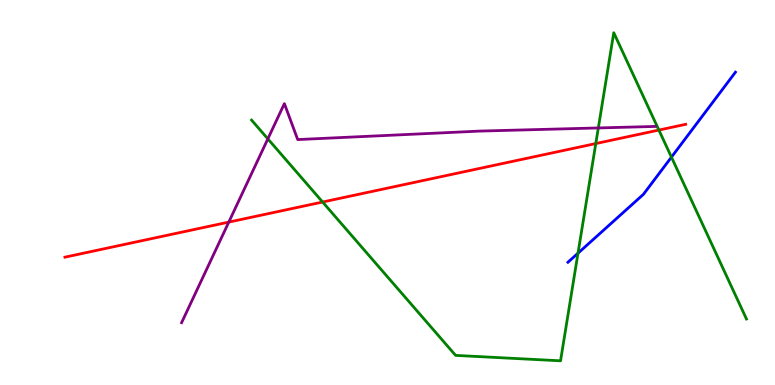[{'lines': ['blue', 'red'], 'intersections': []}, {'lines': ['green', 'red'], 'intersections': [{'x': 4.16, 'y': 4.75}, {'x': 7.69, 'y': 6.27}, {'x': 8.5, 'y': 6.62}]}, {'lines': ['purple', 'red'], 'intersections': [{'x': 2.95, 'y': 4.23}]}, {'lines': ['blue', 'green'], 'intersections': [{'x': 7.46, 'y': 3.42}, {'x': 8.66, 'y': 5.92}]}, {'lines': ['blue', 'purple'], 'intersections': []}, {'lines': ['green', 'purple'], 'intersections': [{'x': 3.46, 'y': 6.39}, {'x': 7.72, 'y': 6.68}]}]